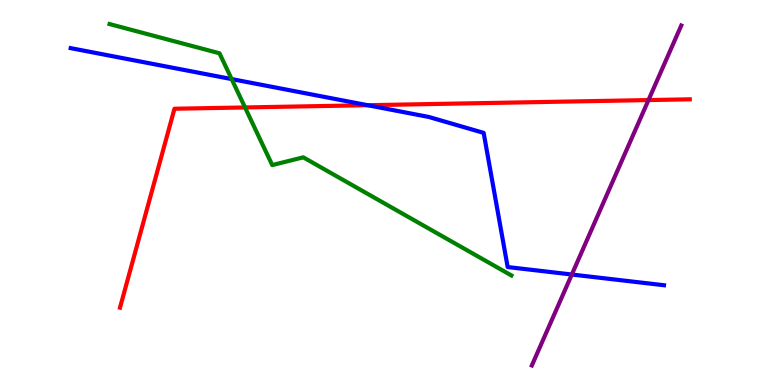[{'lines': ['blue', 'red'], 'intersections': [{'x': 4.74, 'y': 7.27}]}, {'lines': ['green', 'red'], 'intersections': [{'x': 3.16, 'y': 7.21}]}, {'lines': ['purple', 'red'], 'intersections': [{'x': 8.37, 'y': 7.4}]}, {'lines': ['blue', 'green'], 'intersections': [{'x': 2.99, 'y': 7.95}]}, {'lines': ['blue', 'purple'], 'intersections': [{'x': 7.38, 'y': 2.87}]}, {'lines': ['green', 'purple'], 'intersections': []}]